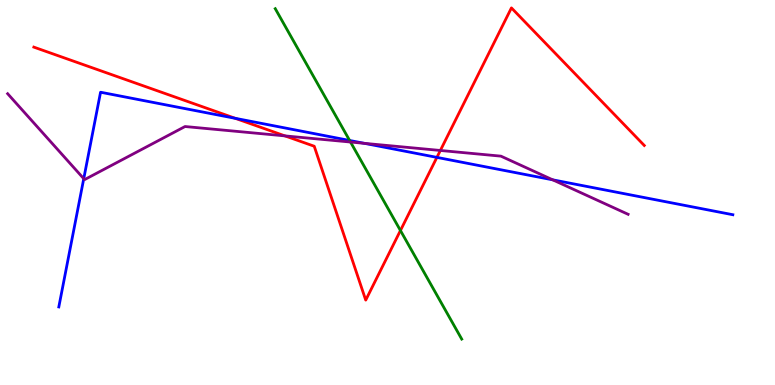[{'lines': ['blue', 'red'], 'intersections': [{'x': 3.04, 'y': 6.93}, {'x': 5.64, 'y': 5.91}]}, {'lines': ['green', 'red'], 'intersections': [{'x': 5.17, 'y': 4.01}]}, {'lines': ['purple', 'red'], 'intersections': [{'x': 3.68, 'y': 6.47}, {'x': 5.68, 'y': 6.09}]}, {'lines': ['blue', 'green'], 'intersections': [{'x': 4.51, 'y': 6.35}]}, {'lines': ['blue', 'purple'], 'intersections': [{'x': 1.08, 'y': 5.36}, {'x': 4.7, 'y': 6.28}, {'x': 7.13, 'y': 5.33}]}, {'lines': ['green', 'purple'], 'intersections': [{'x': 4.52, 'y': 6.31}]}]